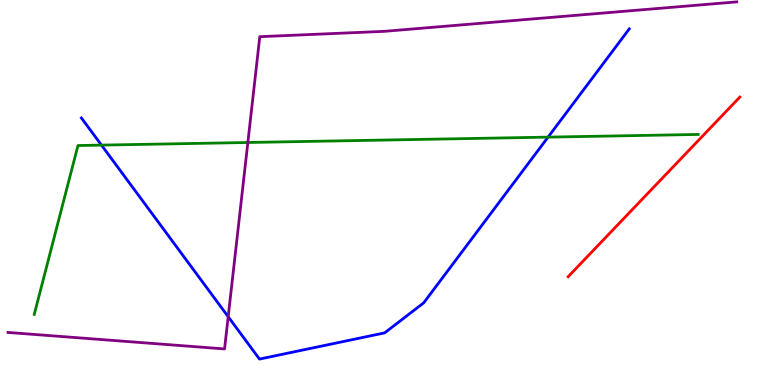[{'lines': ['blue', 'red'], 'intersections': []}, {'lines': ['green', 'red'], 'intersections': []}, {'lines': ['purple', 'red'], 'intersections': []}, {'lines': ['blue', 'green'], 'intersections': [{'x': 1.31, 'y': 6.23}, {'x': 7.07, 'y': 6.44}]}, {'lines': ['blue', 'purple'], 'intersections': [{'x': 2.94, 'y': 1.77}]}, {'lines': ['green', 'purple'], 'intersections': [{'x': 3.2, 'y': 6.3}]}]